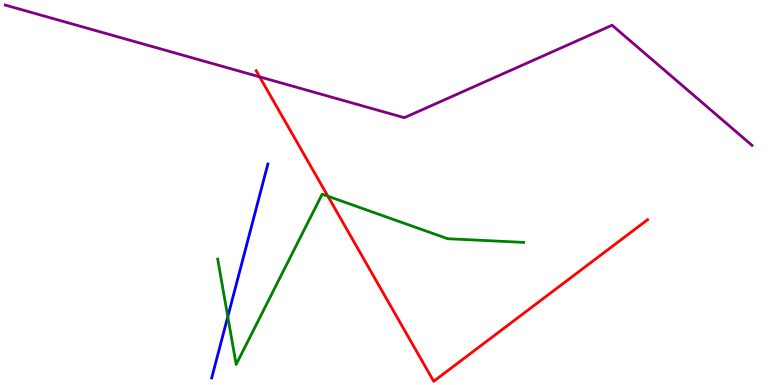[{'lines': ['blue', 'red'], 'intersections': []}, {'lines': ['green', 'red'], 'intersections': [{'x': 4.23, 'y': 4.9}]}, {'lines': ['purple', 'red'], 'intersections': [{'x': 3.35, 'y': 8.0}]}, {'lines': ['blue', 'green'], 'intersections': [{'x': 2.94, 'y': 1.77}]}, {'lines': ['blue', 'purple'], 'intersections': []}, {'lines': ['green', 'purple'], 'intersections': []}]